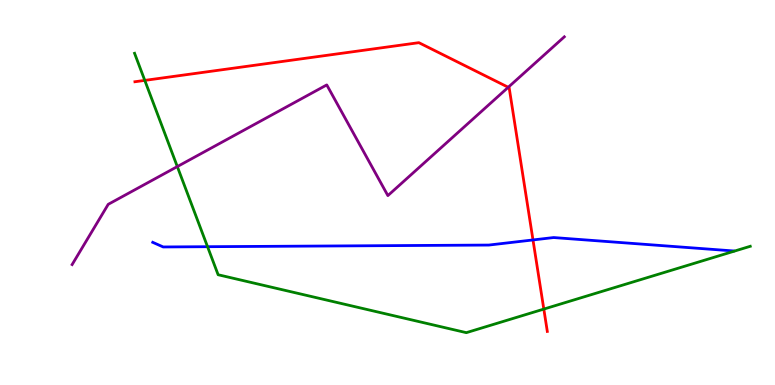[{'lines': ['blue', 'red'], 'intersections': [{'x': 6.88, 'y': 3.77}]}, {'lines': ['green', 'red'], 'intersections': [{'x': 1.87, 'y': 7.91}, {'x': 7.02, 'y': 1.97}]}, {'lines': ['purple', 'red'], 'intersections': [{'x': 6.56, 'y': 7.73}]}, {'lines': ['blue', 'green'], 'intersections': [{'x': 2.68, 'y': 3.59}]}, {'lines': ['blue', 'purple'], 'intersections': []}, {'lines': ['green', 'purple'], 'intersections': [{'x': 2.29, 'y': 5.67}]}]